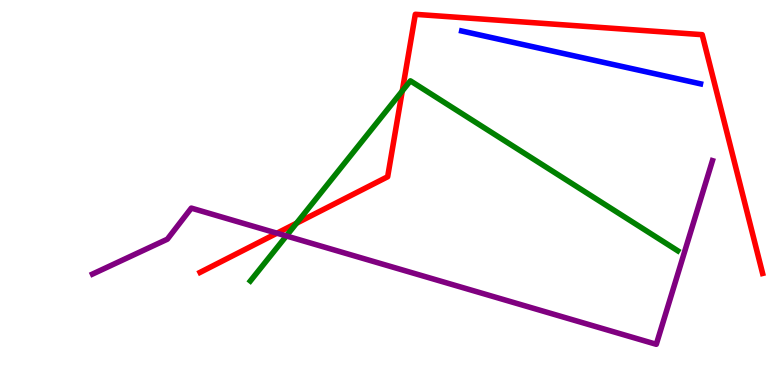[{'lines': ['blue', 'red'], 'intersections': []}, {'lines': ['green', 'red'], 'intersections': [{'x': 3.83, 'y': 4.2}, {'x': 5.19, 'y': 7.64}]}, {'lines': ['purple', 'red'], 'intersections': [{'x': 3.57, 'y': 3.94}]}, {'lines': ['blue', 'green'], 'intersections': []}, {'lines': ['blue', 'purple'], 'intersections': []}, {'lines': ['green', 'purple'], 'intersections': [{'x': 3.69, 'y': 3.87}]}]